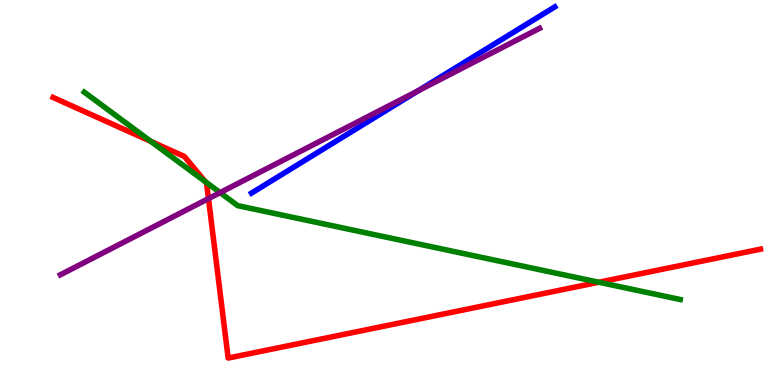[{'lines': ['blue', 'red'], 'intersections': []}, {'lines': ['green', 'red'], 'intersections': [{'x': 1.95, 'y': 6.33}, {'x': 2.65, 'y': 5.28}, {'x': 7.73, 'y': 2.67}]}, {'lines': ['purple', 'red'], 'intersections': [{'x': 2.69, 'y': 4.84}]}, {'lines': ['blue', 'green'], 'intersections': []}, {'lines': ['blue', 'purple'], 'intersections': [{'x': 5.4, 'y': 7.64}]}, {'lines': ['green', 'purple'], 'intersections': [{'x': 2.84, 'y': 5.0}]}]